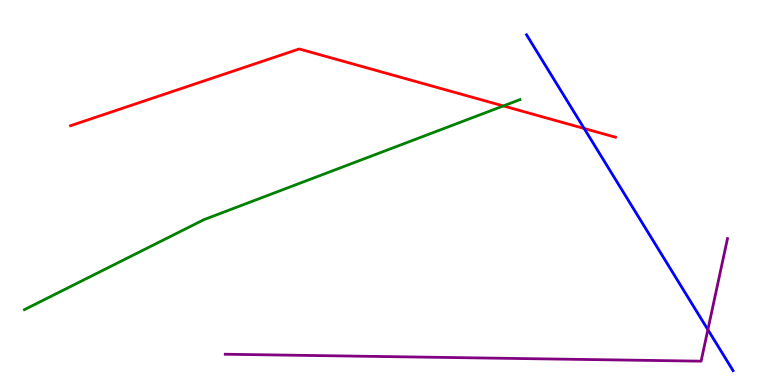[{'lines': ['blue', 'red'], 'intersections': [{'x': 7.54, 'y': 6.66}]}, {'lines': ['green', 'red'], 'intersections': [{'x': 6.5, 'y': 7.25}]}, {'lines': ['purple', 'red'], 'intersections': []}, {'lines': ['blue', 'green'], 'intersections': []}, {'lines': ['blue', 'purple'], 'intersections': [{'x': 9.13, 'y': 1.44}]}, {'lines': ['green', 'purple'], 'intersections': []}]